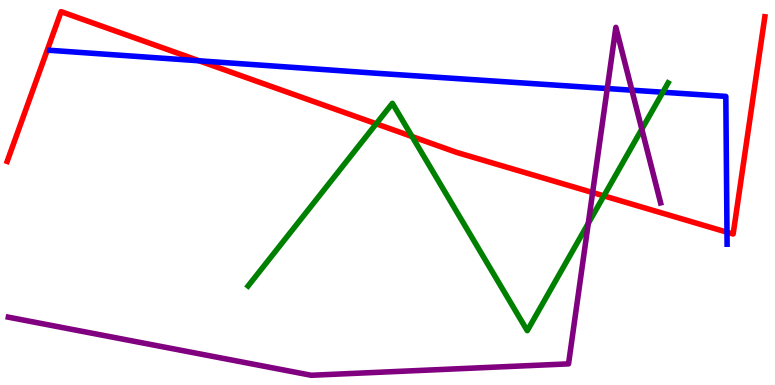[{'lines': ['blue', 'red'], 'intersections': [{'x': 2.57, 'y': 8.42}, {'x': 9.38, 'y': 3.97}]}, {'lines': ['green', 'red'], 'intersections': [{'x': 4.85, 'y': 6.78}, {'x': 5.32, 'y': 6.45}, {'x': 7.79, 'y': 4.91}]}, {'lines': ['purple', 'red'], 'intersections': [{'x': 7.65, 'y': 5.0}]}, {'lines': ['blue', 'green'], 'intersections': [{'x': 8.55, 'y': 7.6}]}, {'lines': ['blue', 'purple'], 'intersections': [{'x': 7.84, 'y': 7.7}, {'x': 8.15, 'y': 7.66}]}, {'lines': ['green', 'purple'], 'intersections': [{'x': 7.59, 'y': 4.2}, {'x': 8.28, 'y': 6.65}]}]